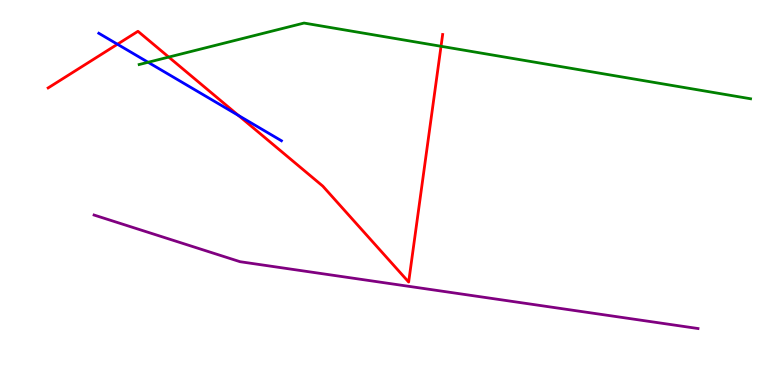[{'lines': ['blue', 'red'], 'intersections': [{'x': 1.52, 'y': 8.85}, {'x': 3.08, 'y': 7.0}]}, {'lines': ['green', 'red'], 'intersections': [{'x': 2.18, 'y': 8.52}, {'x': 5.69, 'y': 8.8}]}, {'lines': ['purple', 'red'], 'intersections': []}, {'lines': ['blue', 'green'], 'intersections': [{'x': 1.91, 'y': 8.38}]}, {'lines': ['blue', 'purple'], 'intersections': []}, {'lines': ['green', 'purple'], 'intersections': []}]